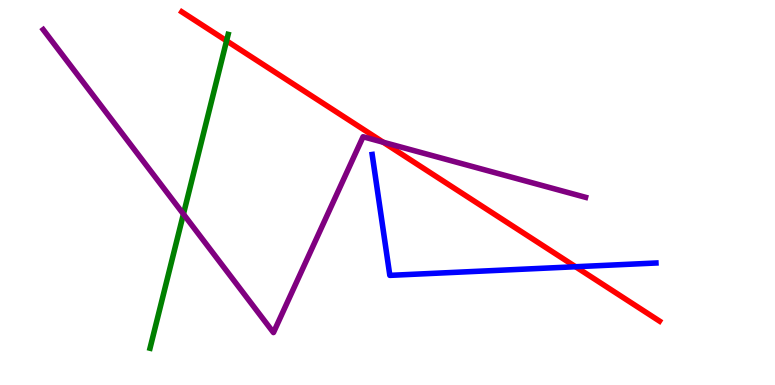[{'lines': ['blue', 'red'], 'intersections': [{'x': 7.43, 'y': 3.07}]}, {'lines': ['green', 'red'], 'intersections': [{'x': 2.92, 'y': 8.94}]}, {'lines': ['purple', 'red'], 'intersections': [{'x': 4.94, 'y': 6.31}]}, {'lines': ['blue', 'green'], 'intersections': []}, {'lines': ['blue', 'purple'], 'intersections': []}, {'lines': ['green', 'purple'], 'intersections': [{'x': 2.37, 'y': 4.44}]}]